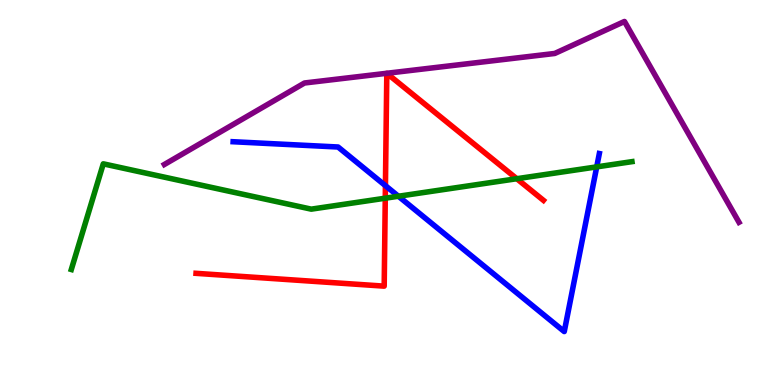[{'lines': ['blue', 'red'], 'intersections': [{'x': 4.97, 'y': 5.18}]}, {'lines': ['green', 'red'], 'intersections': [{'x': 4.97, 'y': 4.85}, {'x': 6.67, 'y': 5.36}]}, {'lines': ['purple', 'red'], 'intersections': []}, {'lines': ['blue', 'green'], 'intersections': [{'x': 5.14, 'y': 4.9}, {'x': 7.7, 'y': 5.67}]}, {'lines': ['blue', 'purple'], 'intersections': []}, {'lines': ['green', 'purple'], 'intersections': []}]